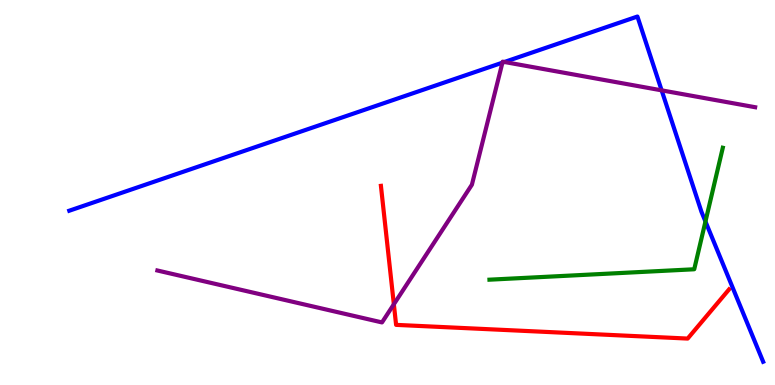[{'lines': ['blue', 'red'], 'intersections': []}, {'lines': ['green', 'red'], 'intersections': []}, {'lines': ['purple', 'red'], 'intersections': [{'x': 5.08, 'y': 2.1}]}, {'lines': ['blue', 'green'], 'intersections': [{'x': 9.1, 'y': 4.25}]}, {'lines': ['blue', 'purple'], 'intersections': [{'x': 6.48, 'y': 8.37}, {'x': 6.51, 'y': 8.39}, {'x': 8.54, 'y': 7.65}]}, {'lines': ['green', 'purple'], 'intersections': []}]